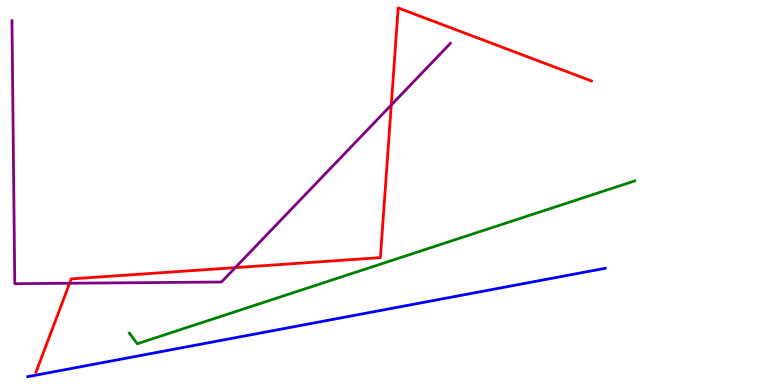[{'lines': ['blue', 'red'], 'intersections': []}, {'lines': ['green', 'red'], 'intersections': []}, {'lines': ['purple', 'red'], 'intersections': [{'x': 0.898, 'y': 2.64}, {'x': 3.04, 'y': 3.05}, {'x': 5.05, 'y': 7.27}]}, {'lines': ['blue', 'green'], 'intersections': []}, {'lines': ['blue', 'purple'], 'intersections': []}, {'lines': ['green', 'purple'], 'intersections': []}]